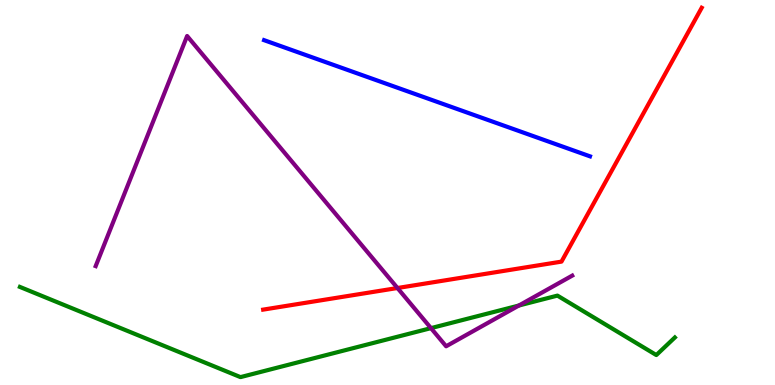[{'lines': ['blue', 'red'], 'intersections': []}, {'lines': ['green', 'red'], 'intersections': []}, {'lines': ['purple', 'red'], 'intersections': [{'x': 5.13, 'y': 2.52}]}, {'lines': ['blue', 'green'], 'intersections': []}, {'lines': ['blue', 'purple'], 'intersections': []}, {'lines': ['green', 'purple'], 'intersections': [{'x': 5.56, 'y': 1.48}, {'x': 6.7, 'y': 2.06}]}]